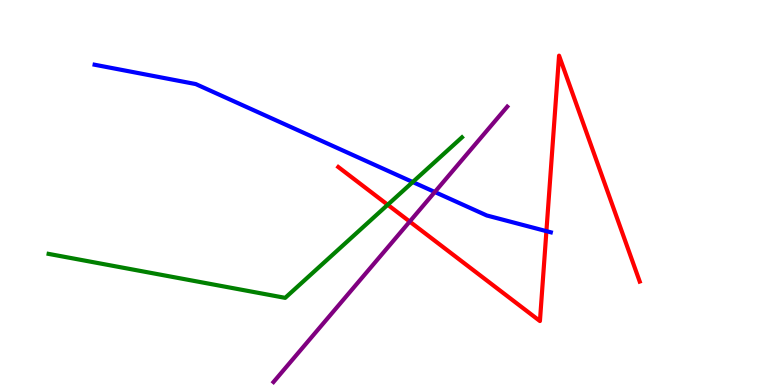[{'lines': ['blue', 'red'], 'intersections': [{'x': 7.05, 'y': 4.0}]}, {'lines': ['green', 'red'], 'intersections': [{'x': 5.0, 'y': 4.68}]}, {'lines': ['purple', 'red'], 'intersections': [{'x': 5.29, 'y': 4.24}]}, {'lines': ['blue', 'green'], 'intersections': [{'x': 5.33, 'y': 5.27}]}, {'lines': ['blue', 'purple'], 'intersections': [{'x': 5.61, 'y': 5.01}]}, {'lines': ['green', 'purple'], 'intersections': []}]